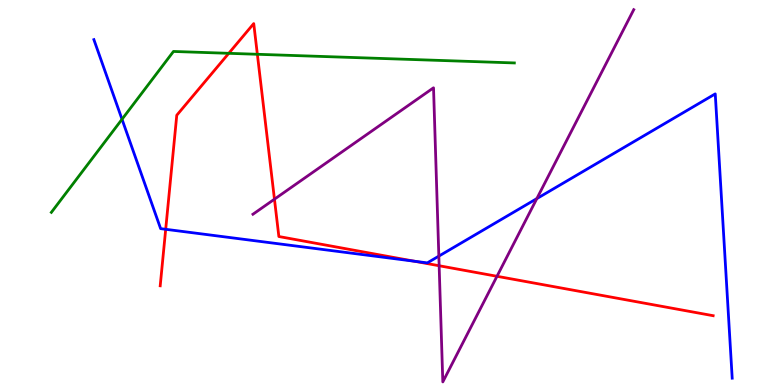[{'lines': ['blue', 'red'], 'intersections': [{'x': 2.14, 'y': 4.04}, {'x': 5.35, 'y': 3.21}]}, {'lines': ['green', 'red'], 'intersections': [{'x': 2.95, 'y': 8.62}, {'x': 3.32, 'y': 8.59}]}, {'lines': ['purple', 'red'], 'intersections': [{'x': 3.54, 'y': 4.83}, {'x': 5.67, 'y': 3.1}, {'x': 6.41, 'y': 2.82}]}, {'lines': ['blue', 'green'], 'intersections': [{'x': 1.57, 'y': 6.9}]}, {'lines': ['blue', 'purple'], 'intersections': [{'x': 5.66, 'y': 3.35}, {'x': 6.93, 'y': 4.84}]}, {'lines': ['green', 'purple'], 'intersections': []}]